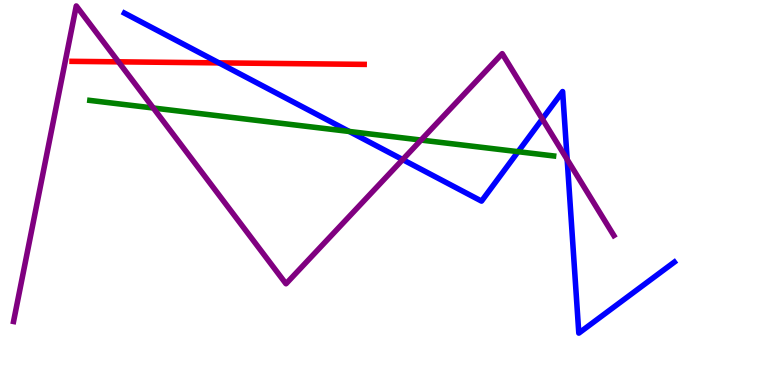[{'lines': ['blue', 'red'], 'intersections': [{'x': 2.83, 'y': 8.37}]}, {'lines': ['green', 'red'], 'intersections': []}, {'lines': ['purple', 'red'], 'intersections': [{'x': 1.53, 'y': 8.39}]}, {'lines': ['blue', 'green'], 'intersections': [{'x': 4.51, 'y': 6.59}, {'x': 6.69, 'y': 6.06}]}, {'lines': ['blue', 'purple'], 'intersections': [{'x': 5.2, 'y': 5.85}, {'x': 7.0, 'y': 6.91}, {'x': 7.32, 'y': 5.86}]}, {'lines': ['green', 'purple'], 'intersections': [{'x': 1.98, 'y': 7.19}, {'x': 5.43, 'y': 6.36}]}]